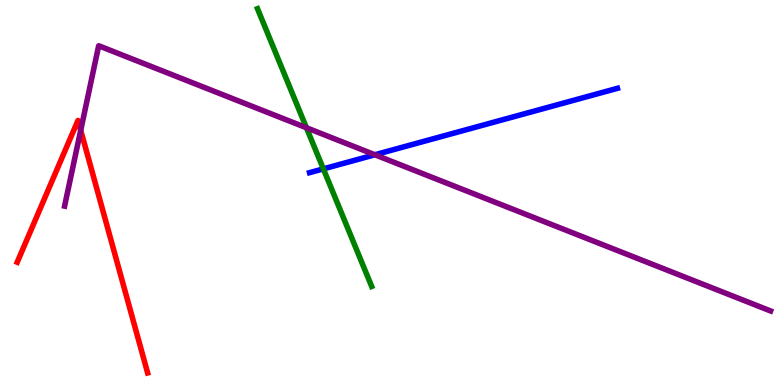[{'lines': ['blue', 'red'], 'intersections': []}, {'lines': ['green', 'red'], 'intersections': []}, {'lines': ['purple', 'red'], 'intersections': [{'x': 1.04, 'y': 6.62}]}, {'lines': ['blue', 'green'], 'intersections': [{'x': 4.17, 'y': 5.61}]}, {'lines': ['blue', 'purple'], 'intersections': [{'x': 4.84, 'y': 5.98}]}, {'lines': ['green', 'purple'], 'intersections': [{'x': 3.95, 'y': 6.68}]}]